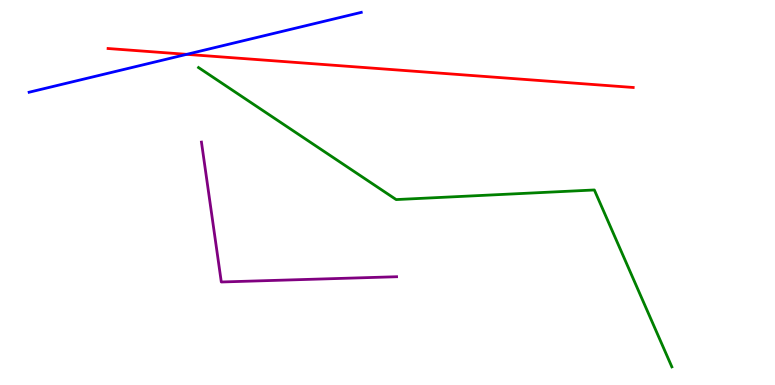[{'lines': ['blue', 'red'], 'intersections': [{'x': 2.41, 'y': 8.59}]}, {'lines': ['green', 'red'], 'intersections': []}, {'lines': ['purple', 'red'], 'intersections': []}, {'lines': ['blue', 'green'], 'intersections': []}, {'lines': ['blue', 'purple'], 'intersections': []}, {'lines': ['green', 'purple'], 'intersections': []}]